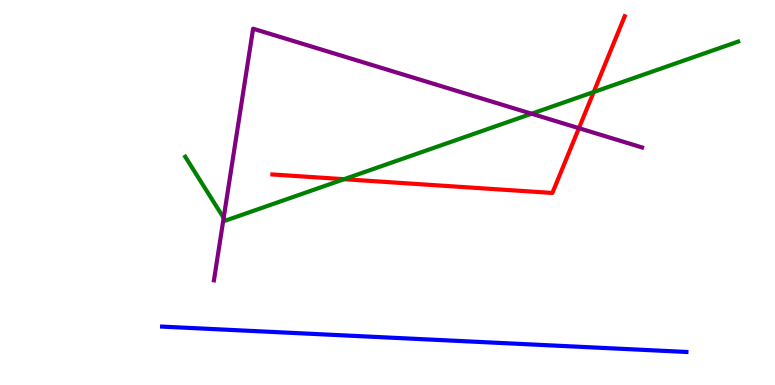[{'lines': ['blue', 'red'], 'intersections': []}, {'lines': ['green', 'red'], 'intersections': [{'x': 4.44, 'y': 5.35}, {'x': 7.66, 'y': 7.61}]}, {'lines': ['purple', 'red'], 'intersections': [{'x': 7.47, 'y': 6.67}]}, {'lines': ['blue', 'green'], 'intersections': []}, {'lines': ['blue', 'purple'], 'intersections': []}, {'lines': ['green', 'purple'], 'intersections': [{'x': 2.89, 'y': 4.34}, {'x': 6.86, 'y': 7.05}]}]